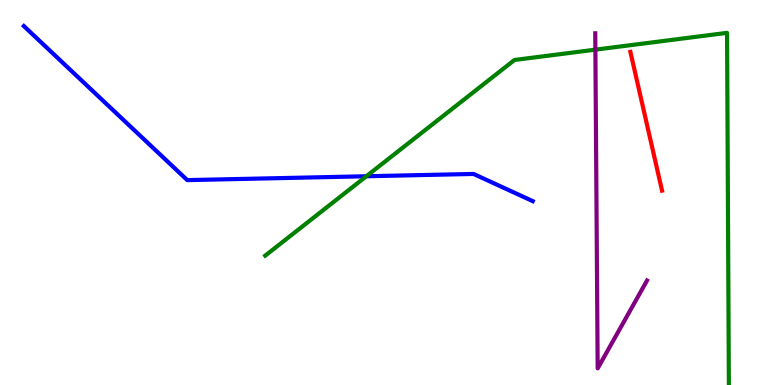[{'lines': ['blue', 'red'], 'intersections': []}, {'lines': ['green', 'red'], 'intersections': []}, {'lines': ['purple', 'red'], 'intersections': []}, {'lines': ['blue', 'green'], 'intersections': [{'x': 4.73, 'y': 5.42}]}, {'lines': ['blue', 'purple'], 'intersections': []}, {'lines': ['green', 'purple'], 'intersections': [{'x': 7.68, 'y': 8.71}]}]